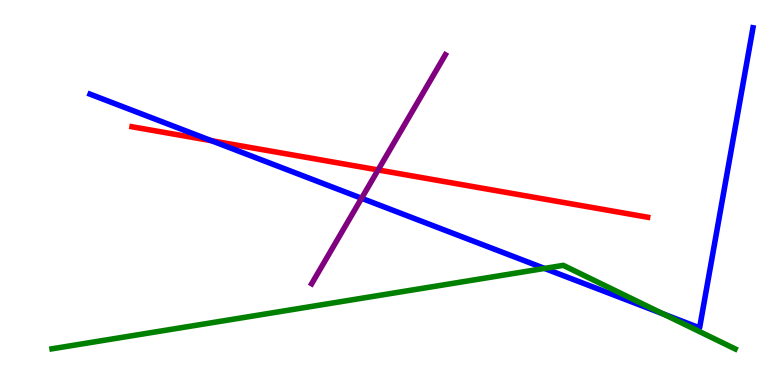[{'lines': ['blue', 'red'], 'intersections': [{'x': 2.73, 'y': 6.35}]}, {'lines': ['green', 'red'], 'intersections': []}, {'lines': ['purple', 'red'], 'intersections': [{'x': 4.88, 'y': 5.59}]}, {'lines': ['blue', 'green'], 'intersections': [{'x': 7.03, 'y': 3.03}, {'x': 8.56, 'y': 1.85}]}, {'lines': ['blue', 'purple'], 'intersections': [{'x': 4.67, 'y': 4.85}]}, {'lines': ['green', 'purple'], 'intersections': []}]